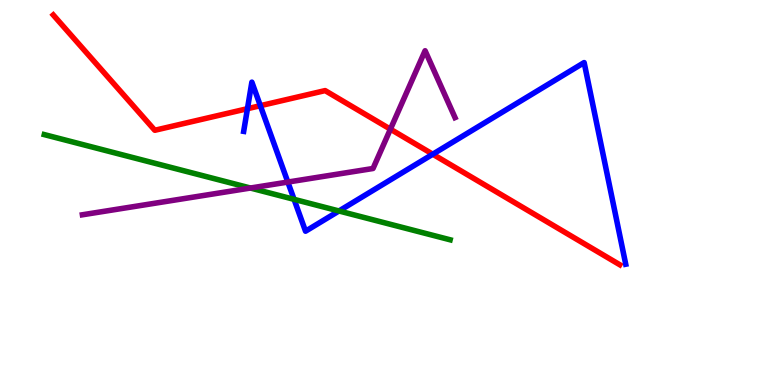[{'lines': ['blue', 'red'], 'intersections': [{'x': 3.19, 'y': 7.18}, {'x': 3.36, 'y': 7.25}, {'x': 5.58, 'y': 5.99}]}, {'lines': ['green', 'red'], 'intersections': []}, {'lines': ['purple', 'red'], 'intersections': [{'x': 5.04, 'y': 6.64}]}, {'lines': ['blue', 'green'], 'intersections': [{'x': 3.79, 'y': 4.82}, {'x': 4.37, 'y': 4.52}]}, {'lines': ['blue', 'purple'], 'intersections': [{'x': 3.71, 'y': 5.27}]}, {'lines': ['green', 'purple'], 'intersections': [{'x': 3.23, 'y': 5.12}]}]